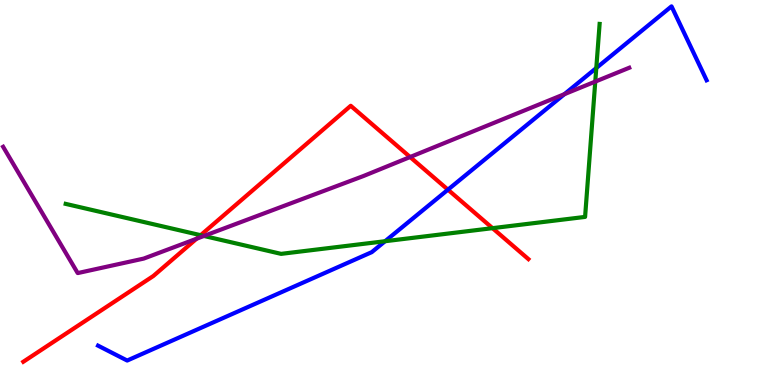[{'lines': ['blue', 'red'], 'intersections': [{'x': 5.78, 'y': 5.07}]}, {'lines': ['green', 'red'], 'intersections': [{'x': 2.59, 'y': 3.89}, {'x': 6.36, 'y': 4.07}]}, {'lines': ['purple', 'red'], 'intersections': [{'x': 2.54, 'y': 3.8}, {'x': 5.29, 'y': 5.92}]}, {'lines': ['blue', 'green'], 'intersections': [{'x': 4.97, 'y': 3.73}, {'x': 7.69, 'y': 8.23}]}, {'lines': ['blue', 'purple'], 'intersections': [{'x': 7.28, 'y': 7.55}]}, {'lines': ['green', 'purple'], 'intersections': [{'x': 2.63, 'y': 3.87}, {'x': 7.68, 'y': 7.88}]}]